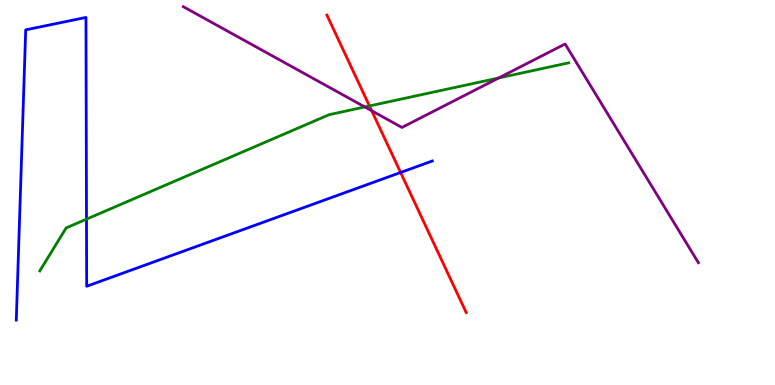[{'lines': ['blue', 'red'], 'intersections': [{'x': 5.17, 'y': 5.52}]}, {'lines': ['green', 'red'], 'intersections': [{'x': 4.77, 'y': 7.25}]}, {'lines': ['purple', 'red'], 'intersections': [{'x': 4.8, 'y': 7.12}]}, {'lines': ['blue', 'green'], 'intersections': [{'x': 1.12, 'y': 4.31}]}, {'lines': ['blue', 'purple'], 'intersections': []}, {'lines': ['green', 'purple'], 'intersections': [{'x': 4.71, 'y': 7.22}, {'x': 6.43, 'y': 7.97}]}]